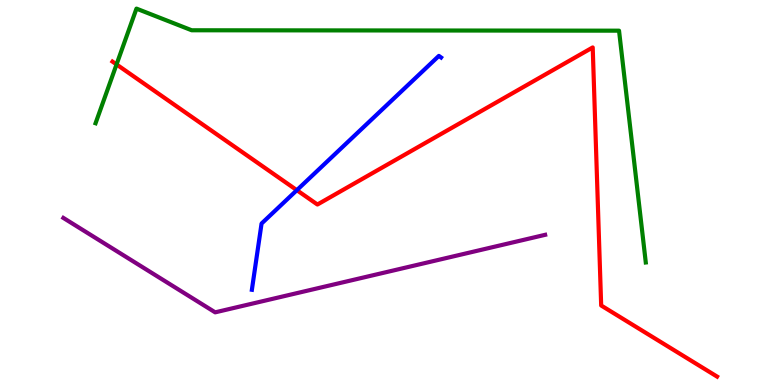[{'lines': ['blue', 'red'], 'intersections': [{'x': 3.83, 'y': 5.06}]}, {'lines': ['green', 'red'], 'intersections': [{'x': 1.5, 'y': 8.33}]}, {'lines': ['purple', 'red'], 'intersections': []}, {'lines': ['blue', 'green'], 'intersections': []}, {'lines': ['blue', 'purple'], 'intersections': []}, {'lines': ['green', 'purple'], 'intersections': []}]